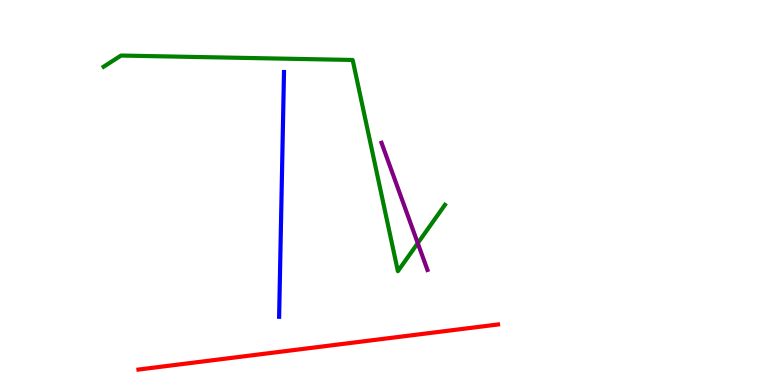[{'lines': ['blue', 'red'], 'intersections': []}, {'lines': ['green', 'red'], 'intersections': []}, {'lines': ['purple', 'red'], 'intersections': []}, {'lines': ['blue', 'green'], 'intersections': []}, {'lines': ['blue', 'purple'], 'intersections': []}, {'lines': ['green', 'purple'], 'intersections': [{'x': 5.39, 'y': 3.68}]}]